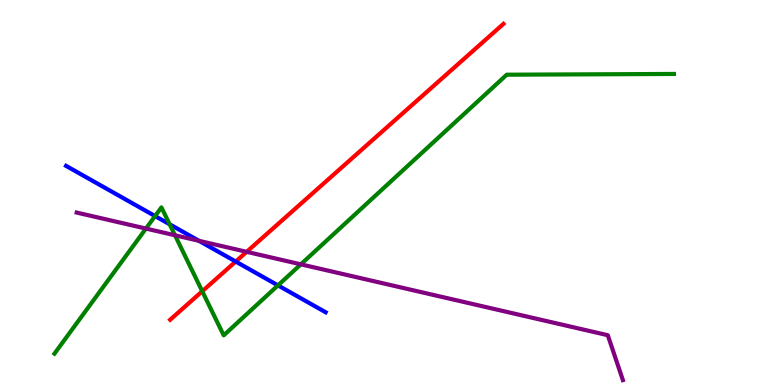[{'lines': ['blue', 'red'], 'intersections': [{'x': 3.04, 'y': 3.21}]}, {'lines': ['green', 'red'], 'intersections': [{'x': 2.61, 'y': 2.43}]}, {'lines': ['purple', 'red'], 'intersections': [{'x': 3.18, 'y': 3.46}]}, {'lines': ['blue', 'green'], 'intersections': [{'x': 2.0, 'y': 4.39}, {'x': 2.19, 'y': 4.17}, {'x': 3.59, 'y': 2.59}]}, {'lines': ['blue', 'purple'], 'intersections': [{'x': 2.57, 'y': 3.75}]}, {'lines': ['green', 'purple'], 'intersections': [{'x': 1.88, 'y': 4.06}, {'x': 2.26, 'y': 3.89}, {'x': 3.88, 'y': 3.13}]}]